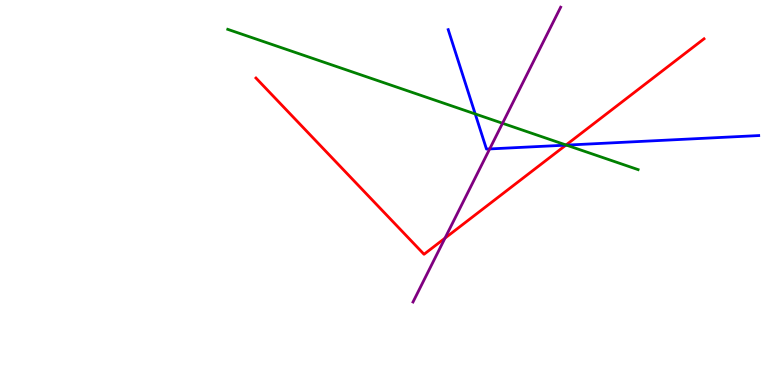[{'lines': ['blue', 'red'], 'intersections': [{'x': 7.3, 'y': 6.23}]}, {'lines': ['green', 'red'], 'intersections': [{'x': 7.3, 'y': 6.23}]}, {'lines': ['purple', 'red'], 'intersections': [{'x': 5.74, 'y': 3.81}]}, {'lines': ['blue', 'green'], 'intersections': [{'x': 6.13, 'y': 7.04}, {'x': 7.31, 'y': 6.23}]}, {'lines': ['blue', 'purple'], 'intersections': [{'x': 6.32, 'y': 6.13}]}, {'lines': ['green', 'purple'], 'intersections': [{'x': 6.48, 'y': 6.8}]}]